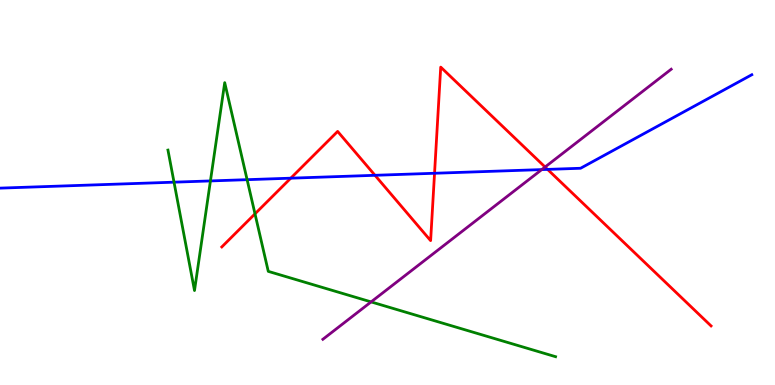[{'lines': ['blue', 'red'], 'intersections': [{'x': 3.75, 'y': 5.37}, {'x': 4.84, 'y': 5.45}, {'x': 5.61, 'y': 5.5}, {'x': 7.07, 'y': 5.6}]}, {'lines': ['green', 'red'], 'intersections': [{'x': 3.29, 'y': 4.45}]}, {'lines': ['purple', 'red'], 'intersections': [{'x': 7.03, 'y': 5.66}]}, {'lines': ['blue', 'green'], 'intersections': [{'x': 2.25, 'y': 5.27}, {'x': 2.72, 'y': 5.3}, {'x': 3.19, 'y': 5.33}]}, {'lines': ['blue', 'purple'], 'intersections': [{'x': 6.99, 'y': 5.59}]}, {'lines': ['green', 'purple'], 'intersections': [{'x': 4.79, 'y': 2.16}]}]